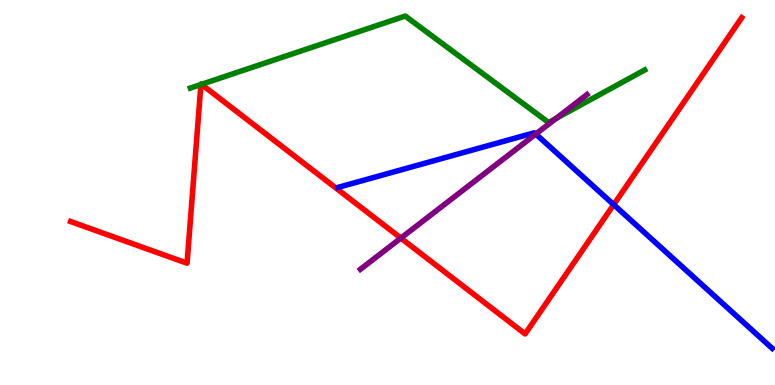[{'lines': ['blue', 'red'], 'intersections': [{'x': 7.92, 'y': 4.68}]}, {'lines': ['green', 'red'], 'intersections': [{'x': 2.59, 'y': 7.8}, {'x': 2.6, 'y': 7.81}]}, {'lines': ['purple', 'red'], 'intersections': [{'x': 5.17, 'y': 3.82}]}, {'lines': ['blue', 'green'], 'intersections': []}, {'lines': ['blue', 'purple'], 'intersections': [{'x': 6.91, 'y': 6.52}]}, {'lines': ['green', 'purple'], 'intersections': [{'x': 7.17, 'y': 6.92}]}]